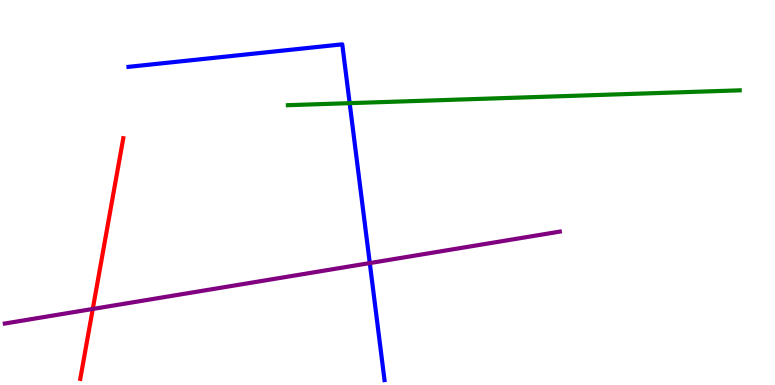[{'lines': ['blue', 'red'], 'intersections': []}, {'lines': ['green', 'red'], 'intersections': []}, {'lines': ['purple', 'red'], 'intersections': [{'x': 1.2, 'y': 1.97}]}, {'lines': ['blue', 'green'], 'intersections': [{'x': 4.51, 'y': 7.32}]}, {'lines': ['blue', 'purple'], 'intersections': [{'x': 4.77, 'y': 3.17}]}, {'lines': ['green', 'purple'], 'intersections': []}]